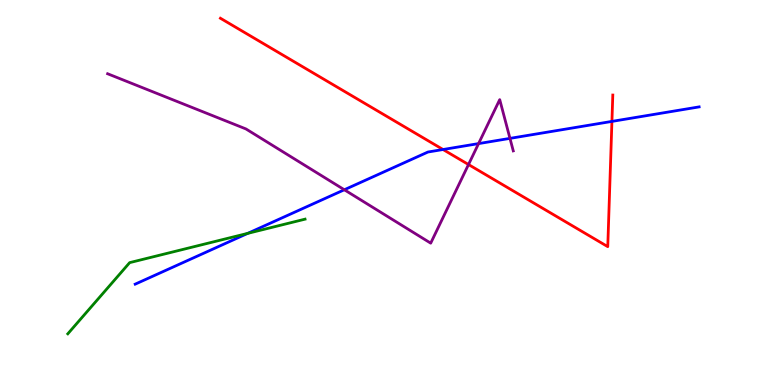[{'lines': ['blue', 'red'], 'intersections': [{'x': 5.72, 'y': 6.12}, {'x': 7.9, 'y': 6.85}]}, {'lines': ['green', 'red'], 'intersections': []}, {'lines': ['purple', 'red'], 'intersections': [{'x': 6.05, 'y': 5.73}]}, {'lines': ['blue', 'green'], 'intersections': [{'x': 3.2, 'y': 3.94}]}, {'lines': ['blue', 'purple'], 'intersections': [{'x': 4.44, 'y': 5.07}, {'x': 6.18, 'y': 6.27}, {'x': 6.58, 'y': 6.41}]}, {'lines': ['green', 'purple'], 'intersections': []}]